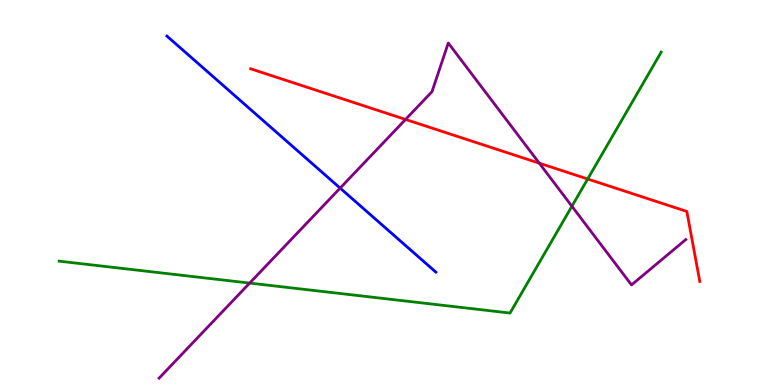[{'lines': ['blue', 'red'], 'intersections': []}, {'lines': ['green', 'red'], 'intersections': [{'x': 7.58, 'y': 5.35}]}, {'lines': ['purple', 'red'], 'intersections': [{'x': 5.23, 'y': 6.9}, {'x': 6.96, 'y': 5.76}]}, {'lines': ['blue', 'green'], 'intersections': []}, {'lines': ['blue', 'purple'], 'intersections': [{'x': 4.39, 'y': 5.11}]}, {'lines': ['green', 'purple'], 'intersections': [{'x': 3.22, 'y': 2.65}, {'x': 7.38, 'y': 4.64}]}]